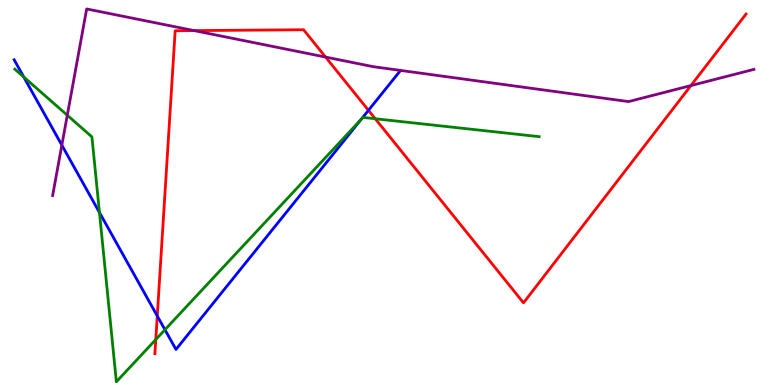[{'lines': ['blue', 'red'], 'intersections': [{'x': 2.03, 'y': 1.79}, {'x': 4.75, 'y': 7.13}]}, {'lines': ['green', 'red'], 'intersections': [{'x': 2.01, 'y': 1.18}, {'x': 4.84, 'y': 6.92}]}, {'lines': ['purple', 'red'], 'intersections': [{'x': 2.51, 'y': 9.21}, {'x': 4.2, 'y': 8.52}, {'x': 8.92, 'y': 7.78}]}, {'lines': ['blue', 'green'], 'intersections': [{'x': 0.307, 'y': 8.0}, {'x': 1.28, 'y': 4.48}, {'x': 2.13, 'y': 1.44}, {'x': 4.66, 'y': 6.91}]}, {'lines': ['blue', 'purple'], 'intersections': [{'x': 0.798, 'y': 6.23}]}, {'lines': ['green', 'purple'], 'intersections': [{'x': 0.868, 'y': 7.01}]}]